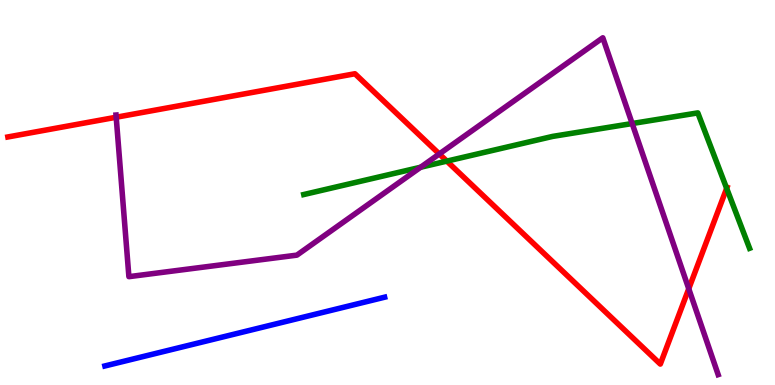[{'lines': ['blue', 'red'], 'intersections': []}, {'lines': ['green', 'red'], 'intersections': [{'x': 5.77, 'y': 5.82}, {'x': 9.38, 'y': 5.11}]}, {'lines': ['purple', 'red'], 'intersections': [{'x': 1.5, 'y': 6.95}, {'x': 5.67, 'y': 6.0}, {'x': 8.89, 'y': 2.5}]}, {'lines': ['blue', 'green'], 'intersections': []}, {'lines': ['blue', 'purple'], 'intersections': []}, {'lines': ['green', 'purple'], 'intersections': [{'x': 5.43, 'y': 5.66}, {'x': 8.16, 'y': 6.79}]}]